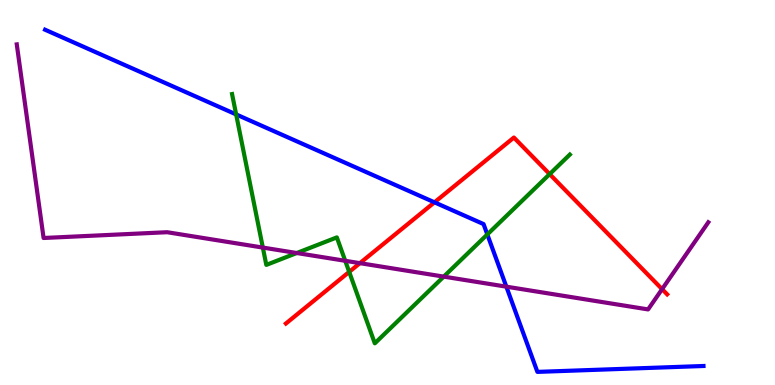[{'lines': ['blue', 'red'], 'intersections': [{'x': 5.61, 'y': 4.74}]}, {'lines': ['green', 'red'], 'intersections': [{'x': 4.51, 'y': 2.94}, {'x': 7.09, 'y': 5.48}]}, {'lines': ['purple', 'red'], 'intersections': [{'x': 4.64, 'y': 3.16}, {'x': 8.54, 'y': 2.49}]}, {'lines': ['blue', 'green'], 'intersections': [{'x': 3.05, 'y': 7.03}, {'x': 6.29, 'y': 3.91}]}, {'lines': ['blue', 'purple'], 'intersections': [{'x': 6.53, 'y': 2.55}]}, {'lines': ['green', 'purple'], 'intersections': [{'x': 3.39, 'y': 3.57}, {'x': 3.83, 'y': 3.43}, {'x': 4.45, 'y': 3.23}, {'x': 5.73, 'y': 2.82}]}]